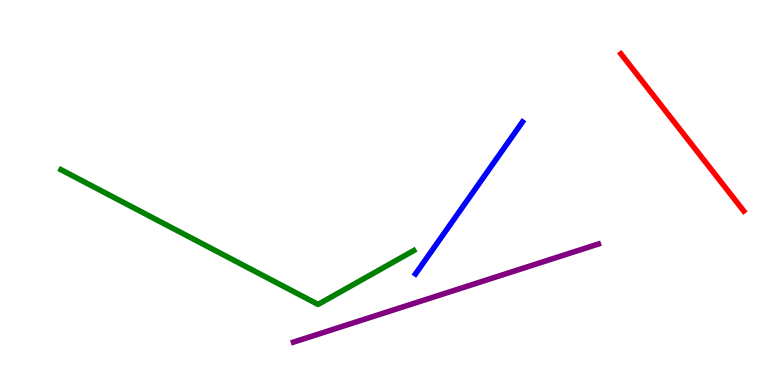[{'lines': ['blue', 'red'], 'intersections': []}, {'lines': ['green', 'red'], 'intersections': []}, {'lines': ['purple', 'red'], 'intersections': []}, {'lines': ['blue', 'green'], 'intersections': []}, {'lines': ['blue', 'purple'], 'intersections': []}, {'lines': ['green', 'purple'], 'intersections': []}]